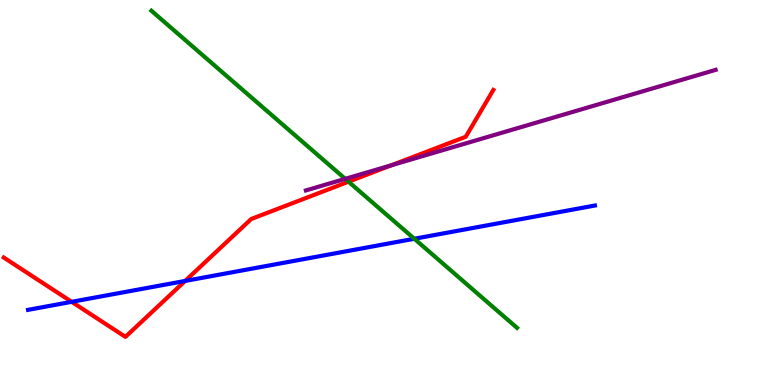[{'lines': ['blue', 'red'], 'intersections': [{'x': 0.925, 'y': 2.16}, {'x': 2.39, 'y': 2.7}]}, {'lines': ['green', 'red'], 'intersections': [{'x': 4.5, 'y': 5.28}]}, {'lines': ['purple', 'red'], 'intersections': [{'x': 5.05, 'y': 5.71}]}, {'lines': ['blue', 'green'], 'intersections': [{'x': 5.35, 'y': 3.8}]}, {'lines': ['blue', 'purple'], 'intersections': []}, {'lines': ['green', 'purple'], 'intersections': [{'x': 4.45, 'y': 5.35}]}]